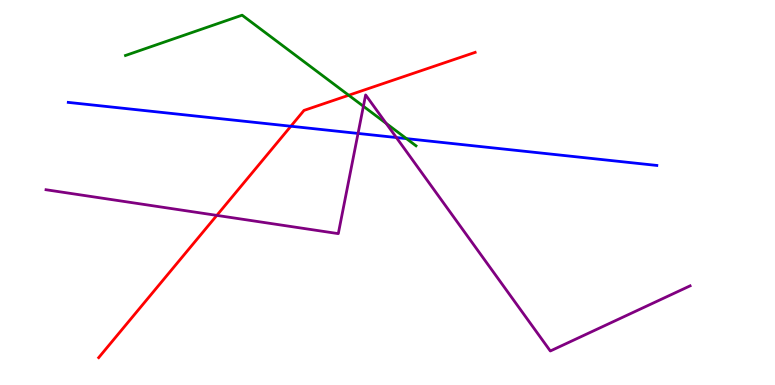[{'lines': ['blue', 'red'], 'intersections': [{'x': 3.75, 'y': 6.72}]}, {'lines': ['green', 'red'], 'intersections': [{'x': 4.5, 'y': 7.53}]}, {'lines': ['purple', 'red'], 'intersections': [{'x': 2.8, 'y': 4.41}]}, {'lines': ['blue', 'green'], 'intersections': [{'x': 5.24, 'y': 6.4}]}, {'lines': ['blue', 'purple'], 'intersections': [{'x': 4.62, 'y': 6.53}, {'x': 5.11, 'y': 6.43}]}, {'lines': ['green', 'purple'], 'intersections': [{'x': 4.69, 'y': 7.24}, {'x': 4.98, 'y': 6.8}]}]